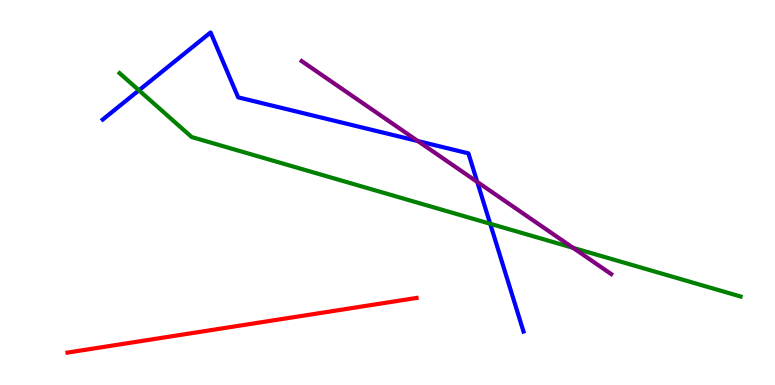[{'lines': ['blue', 'red'], 'intersections': []}, {'lines': ['green', 'red'], 'intersections': []}, {'lines': ['purple', 'red'], 'intersections': []}, {'lines': ['blue', 'green'], 'intersections': [{'x': 1.79, 'y': 7.65}, {'x': 6.32, 'y': 4.19}]}, {'lines': ['blue', 'purple'], 'intersections': [{'x': 5.39, 'y': 6.34}, {'x': 6.16, 'y': 5.27}]}, {'lines': ['green', 'purple'], 'intersections': [{'x': 7.39, 'y': 3.56}]}]